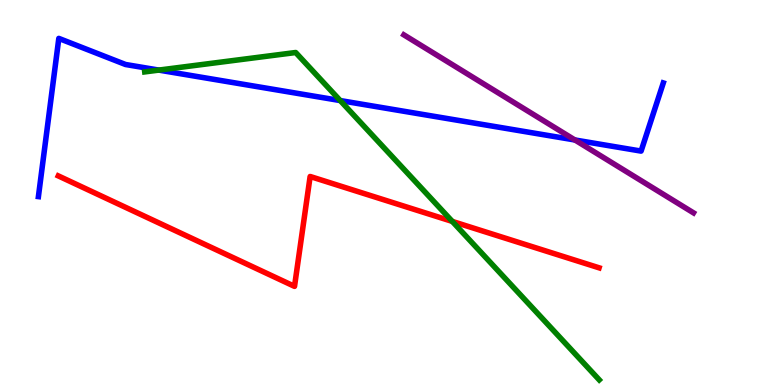[{'lines': ['blue', 'red'], 'intersections': []}, {'lines': ['green', 'red'], 'intersections': [{'x': 5.84, 'y': 4.25}]}, {'lines': ['purple', 'red'], 'intersections': []}, {'lines': ['blue', 'green'], 'intersections': [{'x': 2.05, 'y': 8.18}, {'x': 4.39, 'y': 7.39}]}, {'lines': ['blue', 'purple'], 'intersections': [{'x': 7.42, 'y': 6.36}]}, {'lines': ['green', 'purple'], 'intersections': []}]